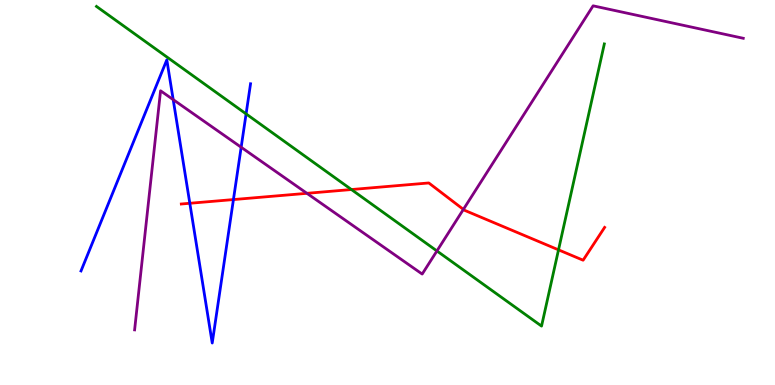[{'lines': ['blue', 'red'], 'intersections': [{'x': 2.45, 'y': 4.72}, {'x': 3.01, 'y': 4.82}]}, {'lines': ['green', 'red'], 'intersections': [{'x': 4.53, 'y': 5.08}, {'x': 7.21, 'y': 3.51}]}, {'lines': ['purple', 'red'], 'intersections': [{'x': 3.96, 'y': 4.98}, {'x': 5.98, 'y': 4.56}]}, {'lines': ['blue', 'green'], 'intersections': [{'x': 3.18, 'y': 7.04}]}, {'lines': ['blue', 'purple'], 'intersections': [{'x': 2.23, 'y': 7.41}, {'x': 3.11, 'y': 6.18}]}, {'lines': ['green', 'purple'], 'intersections': [{'x': 5.64, 'y': 3.48}]}]